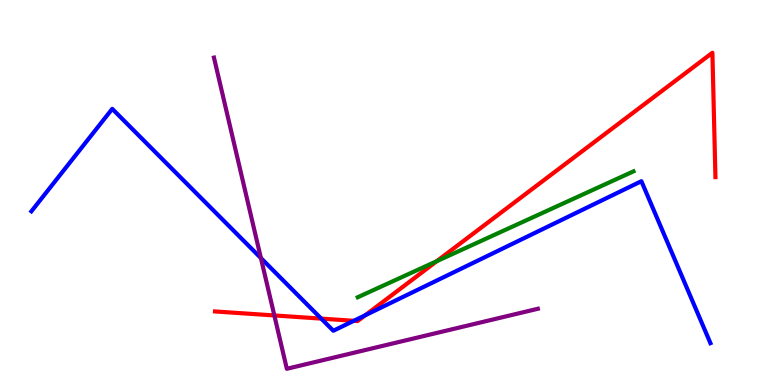[{'lines': ['blue', 'red'], 'intersections': [{'x': 4.14, 'y': 1.72}, {'x': 4.57, 'y': 1.67}, {'x': 4.71, 'y': 1.81}]}, {'lines': ['green', 'red'], 'intersections': [{'x': 5.64, 'y': 3.22}]}, {'lines': ['purple', 'red'], 'intersections': [{'x': 3.54, 'y': 1.81}]}, {'lines': ['blue', 'green'], 'intersections': []}, {'lines': ['blue', 'purple'], 'intersections': [{'x': 3.37, 'y': 3.3}]}, {'lines': ['green', 'purple'], 'intersections': []}]